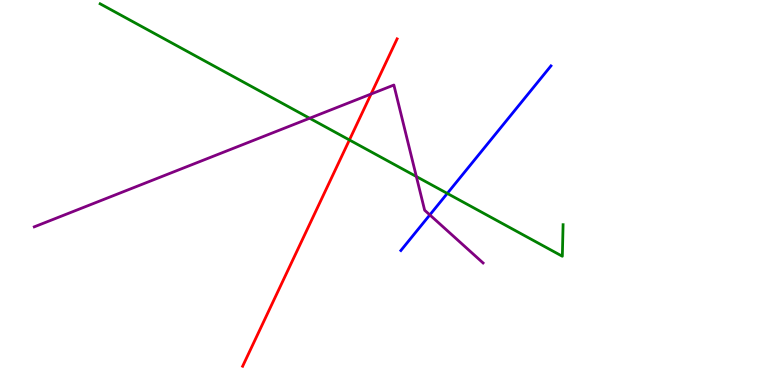[{'lines': ['blue', 'red'], 'intersections': []}, {'lines': ['green', 'red'], 'intersections': [{'x': 4.51, 'y': 6.36}]}, {'lines': ['purple', 'red'], 'intersections': [{'x': 4.79, 'y': 7.56}]}, {'lines': ['blue', 'green'], 'intersections': [{'x': 5.77, 'y': 4.98}]}, {'lines': ['blue', 'purple'], 'intersections': [{'x': 5.55, 'y': 4.42}]}, {'lines': ['green', 'purple'], 'intersections': [{'x': 4.0, 'y': 6.93}, {'x': 5.37, 'y': 5.41}]}]